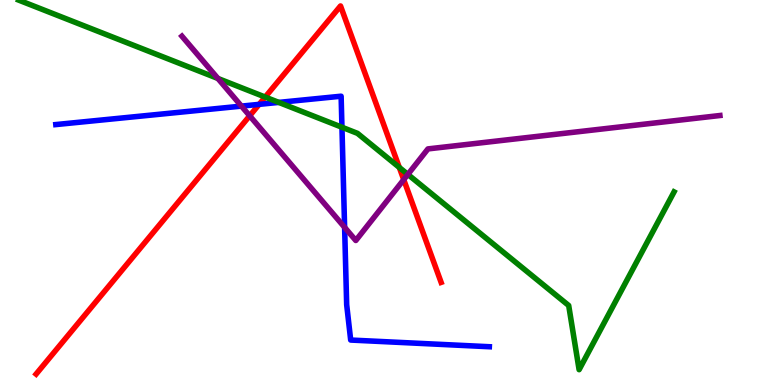[{'lines': ['blue', 'red'], 'intersections': [{'x': 3.34, 'y': 7.29}]}, {'lines': ['green', 'red'], 'intersections': [{'x': 3.42, 'y': 7.48}, {'x': 5.15, 'y': 5.65}]}, {'lines': ['purple', 'red'], 'intersections': [{'x': 3.22, 'y': 6.99}, {'x': 5.21, 'y': 5.33}]}, {'lines': ['blue', 'green'], 'intersections': [{'x': 3.6, 'y': 7.34}, {'x': 4.41, 'y': 6.69}]}, {'lines': ['blue', 'purple'], 'intersections': [{'x': 3.12, 'y': 7.24}, {'x': 4.45, 'y': 4.09}]}, {'lines': ['green', 'purple'], 'intersections': [{'x': 2.81, 'y': 7.96}, {'x': 5.26, 'y': 5.47}]}]